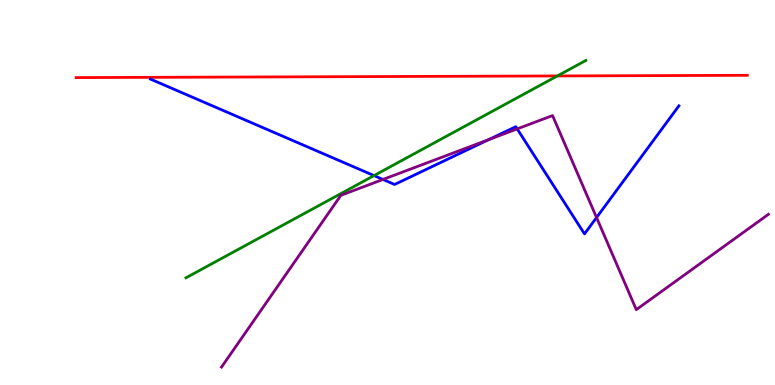[{'lines': ['blue', 'red'], 'intersections': []}, {'lines': ['green', 'red'], 'intersections': [{'x': 7.19, 'y': 8.03}]}, {'lines': ['purple', 'red'], 'intersections': []}, {'lines': ['blue', 'green'], 'intersections': [{'x': 4.83, 'y': 5.44}]}, {'lines': ['blue', 'purple'], 'intersections': [{'x': 4.94, 'y': 5.34}, {'x': 6.3, 'y': 6.37}, {'x': 6.67, 'y': 6.65}, {'x': 7.7, 'y': 4.35}]}, {'lines': ['green', 'purple'], 'intersections': []}]